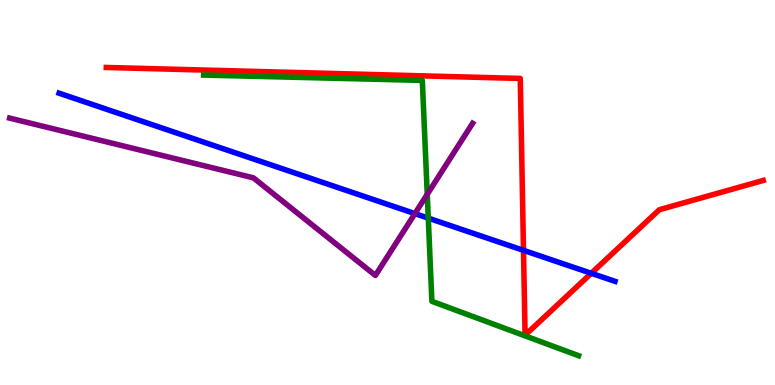[{'lines': ['blue', 'red'], 'intersections': [{'x': 6.75, 'y': 3.5}, {'x': 7.63, 'y': 2.9}]}, {'lines': ['green', 'red'], 'intersections': []}, {'lines': ['purple', 'red'], 'intersections': []}, {'lines': ['blue', 'green'], 'intersections': [{'x': 5.53, 'y': 4.33}]}, {'lines': ['blue', 'purple'], 'intersections': [{'x': 5.35, 'y': 4.45}]}, {'lines': ['green', 'purple'], 'intersections': [{'x': 5.51, 'y': 4.95}]}]